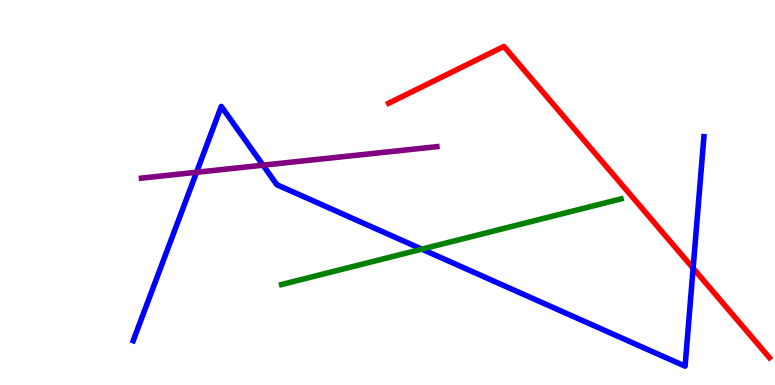[{'lines': ['blue', 'red'], 'intersections': [{'x': 8.94, 'y': 3.03}]}, {'lines': ['green', 'red'], 'intersections': []}, {'lines': ['purple', 'red'], 'intersections': []}, {'lines': ['blue', 'green'], 'intersections': [{'x': 5.44, 'y': 3.53}]}, {'lines': ['blue', 'purple'], 'intersections': [{'x': 2.54, 'y': 5.53}, {'x': 3.39, 'y': 5.71}]}, {'lines': ['green', 'purple'], 'intersections': []}]